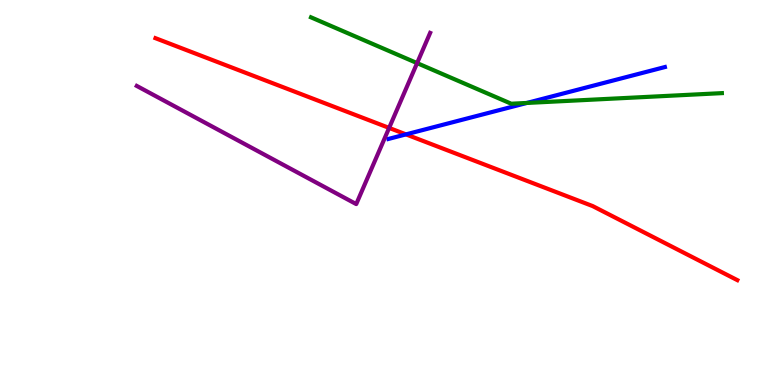[{'lines': ['blue', 'red'], 'intersections': [{'x': 5.24, 'y': 6.51}]}, {'lines': ['green', 'red'], 'intersections': []}, {'lines': ['purple', 'red'], 'intersections': [{'x': 5.02, 'y': 6.68}]}, {'lines': ['blue', 'green'], 'intersections': [{'x': 6.8, 'y': 7.33}]}, {'lines': ['blue', 'purple'], 'intersections': []}, {'lines': ['green', 'purple'], 'intersections': [{'x': 5.38, 'y': 8.36}]}]